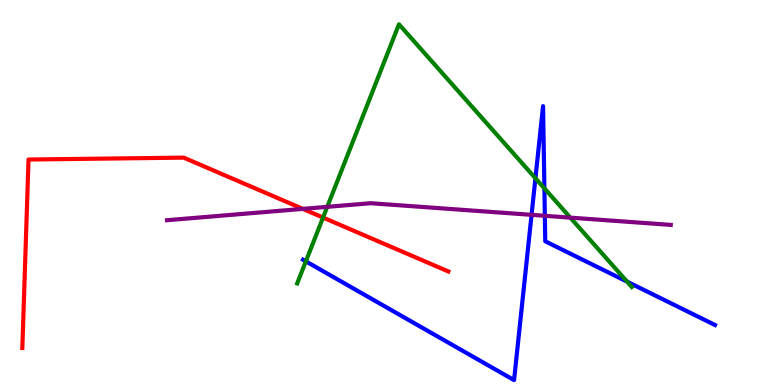[{'lines': ['blue', 'red'], 'intersections': []}, {'lines': ['green', 'red'], 'intersections': [{'x': 4.17, 'y': 4.35}]}, {'lines': ['purple', 'red'], 'intersections': [{'x': 3.91, 'y': 4.57}]}, {'lines': ['blue', 'green'], 'intersections': [{'x': 3.95, 'y': 3.21}, {'x': 6.91, 'y': 5.37}, {'x': 7.02, 'y': 5.11}, {'x': 8.09, 'y': 2.68}]}, {'lines': ['blue', 'purple'], 'intersections': [{'x': 6.86, 'y': 4.42}, {'x': 7.03, 'y': 4.39}]}, {'lines': ['green', 'purple'], 'intersections': [{'x': 4.22, 'y': 4.63}, {'x': 7.36, 'y': 4.35}]}]